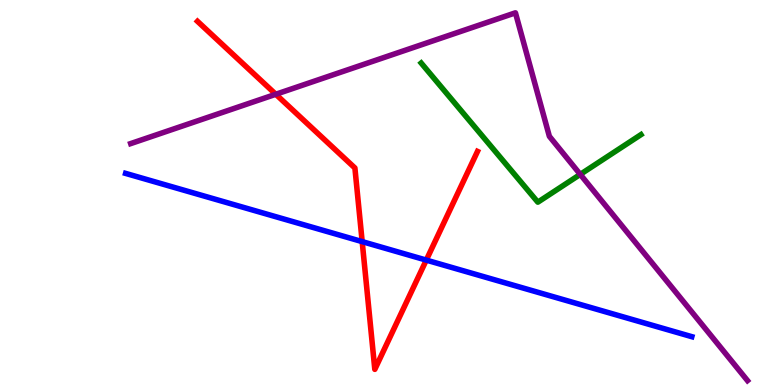[{'lines': ['blue', 'red'], 'intersections': [{'x': 4.67, 'y': 3.72}, {'x': 5.5, 'y': 3.24}]}, {'lines': ['green', 'red'], 'intersections': []}, {'lines': ['purple', 'red'], 'intersections': [{'x': 3.56, 'y': 7.55}]}, {'lines': ['blue', 'green'], 'intersections': []}, {'lines': ['blue', 'purple'], 'intersections': []}, {'lines': ['green', 'purple'], 'intersections': [{'x': 7.49, 'y': 5.47}]}]